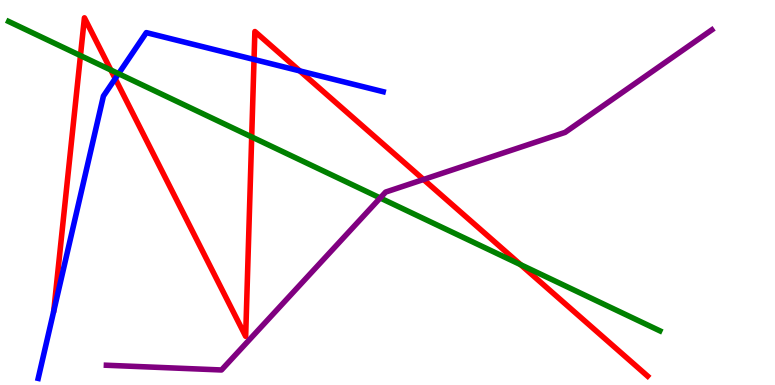[{'lines': ['blue', 'red'], 'intersections': [{'x': 1.49, 'y': 7.96}, {'x': 3.28, 'y': 8.45}, {'x': 3.87, 'y': 8.16}]}, {'lines': ['green', 'red'], 'intersections': [{'x': 1.04, 'y': 8.56}, {'x': 1.43, 'y': 8.18}, {'x': 3.25, 'y': 6.44}, {'x': 6.72, 'y': 3.13}]}, {'lines': ['purple', 'red'], 'intersections': [{'x': 5.46, 'y': 5.34}]}, {'lines': ['blue', 'green'], 'intersections': [{'x': 1.53, 'y': 8.09}]}, {'lines': ['blue', 'purple'], 'intersections': []}, {'lines': ['green', 'purple'], 'intersections': [{'x': 4.91, 'y': 4.86}]}]